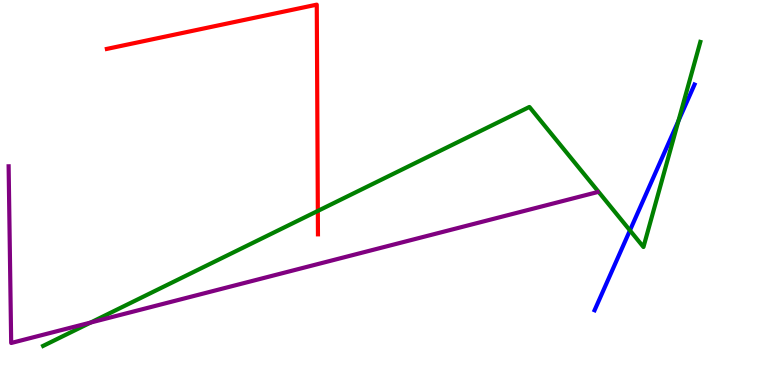[{'lines': ['blue', 'red'], 'intersections': []}, {'lines': ['green', 'red'], 'intersections': [{'x': 4.1, 'y': 4.52}]}, {'lines': ['purple', 'red'], 'intersections': []}, {'lines': ['blue', 'green'], 'intersections': [{'x': 8.13, 'y': 4.02}, {'x': 8.75, 'y': 6.86}]}, {'lines': ['blue', 'purple'], 'intersections': []}, {'lines': ['green', 'purple'], 'intersections': [{'x': 1.17, 'y': 1.62}]}]